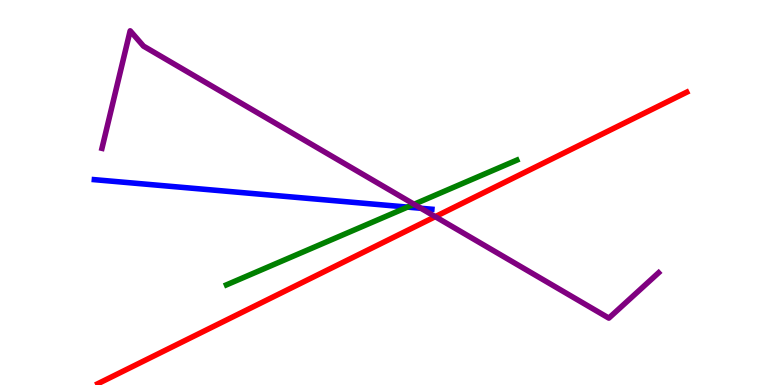[{'lines': ['blue', 'red'], 'intersections': []}, {'lines': ['green', 'red'], 'intersections': []}, {'lines': ['purple', 'red'], 'intersections': [{'x': 5.62, 'y': 4.37}]}, {'lines': ['blue', 'green'], 'intersections': [{'x': 5.26, 'y': 4.62}]}, {'lines': ['blue', 'purple'], 'intersections': [{'x': 5.43, 'y': 4.59}]}, {'lines': ['green', 'purple'], 'intersections': [{'x': 5.34, 'y': 4.69}]}]